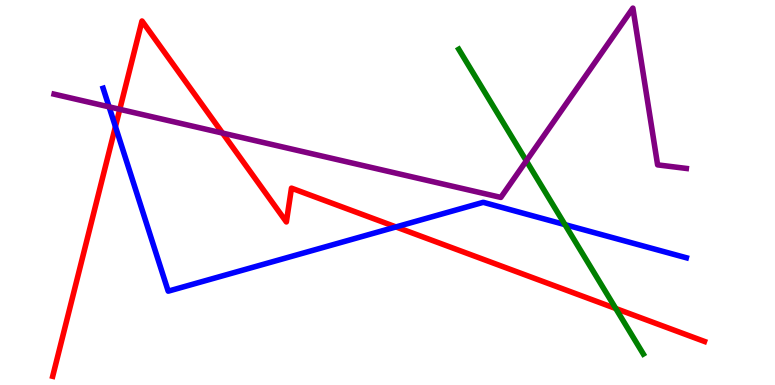[{'lines': ['blue', 'red'], 'intersections': [{'x': 1.49, 'y': 6.71}, {'x': 5.11, 'y': 4.11}]}, {'lines': ['green', 'red'], 'intersections': [{'x': 7.95, 'y': 1.99}]}, {'lines': ['purple', 'red'], 'intersections': [{'x': 1.55, 'y': 7.16}, {'x': 2.87, 'y': 6.54}]}, {'lines': ['blue', 'green'], 'intersections': [{'x': 7.29, 'y': 4.17}]}, {'lines': ['blue', 'purple'], 'intersections': [{'x': 1.41, 'y': 7.22}]}, {'lines': ['green', 'purple'], 'intersections': [{'x': 6.79, 'y': 5.82}]}]